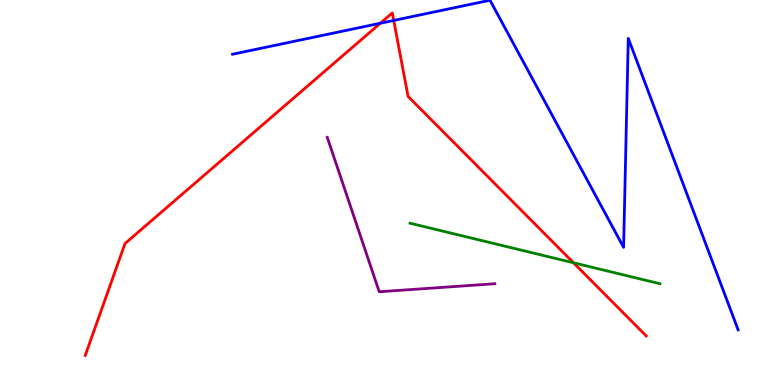[{'lines': ['blue', 'red'], 'intersections': [{'x': 4.91, 'y': 9.4}, {'x': 5.08, 'y': 9.47}]}, {'lines': ['green', 'red'], 'intersections': [{'x': 7.4, 'y': 3.17}]}, {'lines': ['purple', 'red'], 'intersections': []}, {'lines': ['blue', 'green'], 'intersections': []}, {'lines': ['blue', 'purple'], 'intersections': []}, {'lines': ['green', 'purple'], 'intersections': []}]